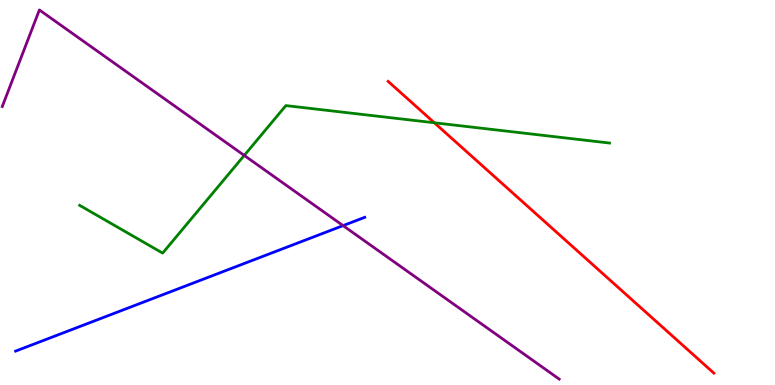[{'lines': ['blue', 'red'], 'intersections': []}, {'lines': ['green', 'red'], 'intersections': [{'x': 5.6, 'y': 6.81}]}, {'lines': ['purple', 'red'], 'intersections': []}, {'lines': ['blue', 'green'], 'intersections': []}, {'lines': ['blue', 'purple'], 'intersections': [{'x': 4.43, 'y': 4.14}]}, {'lines': ['green', 'purple'], 'intersections': [{'x': 3.15, 'y': 5.96}]}]